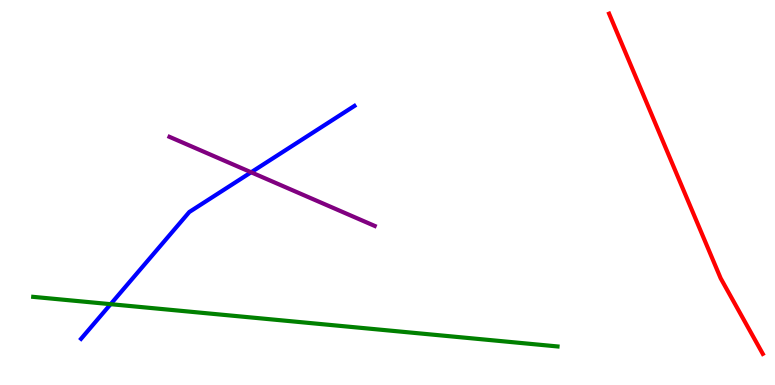[{'lines': ['blue', 'red'], 'intersections': []}, {'lines': ['green', 'red'], 'intersections': []}, {'lines': ['purple', 'red'], 'intersections': []}, {'lines': ['blue', 'green'], 'intersections': [{'x': 1.43, 'y': 2.1}]}, {'lines': ['blue', 'purple'], 'intersections': [{'x': 3.24, 'y': 5.53}]}, {'lines': ['green', 'purple'], 'intersections': []}]